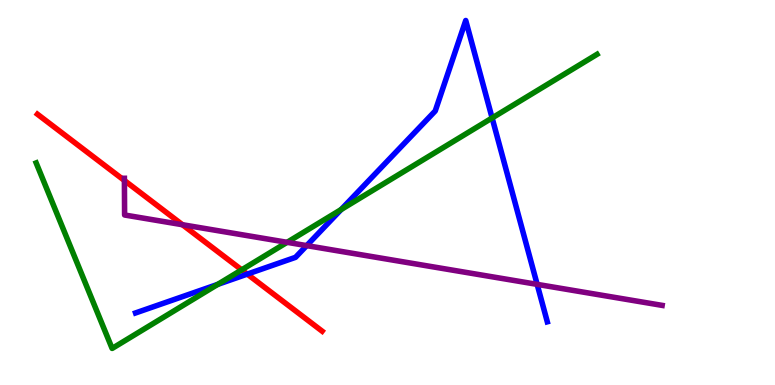[{'lines': ['blue', 'red'], 'intersections': [{'x': 3.19, 'y': 2.88}]}, {'lines': ['green', 'red'], 'intersections': [{'x': 3.12, 'y': 2.99}]}, {'lines': ['purple', 'red'], 'intersections': [{'x': 1.61, 'y': 5.31}, {'x': 2.35, 'y': 4.16}]}, {'lines': ['blue', 'green'], 'intersections': [{'x': 2.81, 'y': 2.61}, {'x': 4.4, 'y': 4.56}, {'x': 6.35, 'y': 6.94}]}, {'lines': ['blue', 'purple'], 'intersections': [{'x': 3.96, 'y': 3.62}, {'x': 6.93, 'y': 2.61}]}, {'lines': ['green', 'purple'], 'intersections': [{'x': 3.7, 'y': 3.71}]}]